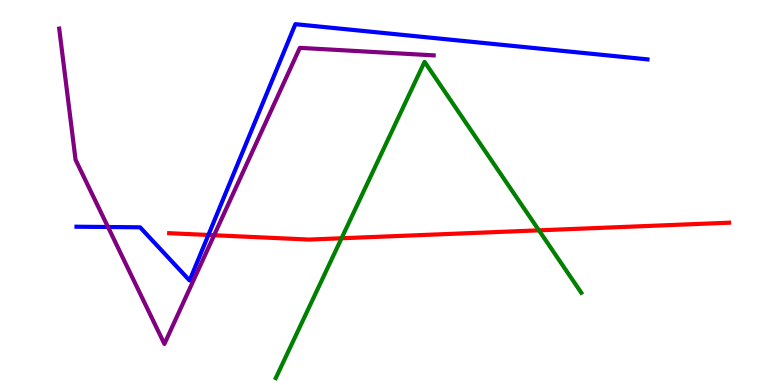[{'lines': ['blue', 'red'], 'intersections': [{'x': 2.69, 'y': 3.9}]}, {'lines': ['green', 'red'], 'intersections': [{'x': 4.41, 'y': 3.81}, {'x': 6.95, 'y': 4.02}]}, {'lines': ['purple', 'red'], 'intersections': [{'x': 2.76, 'y': 3.89}]}, {'lines': ['blue', 'green'], 'intersections': []}, {'lines': ['blue', 'purple'], 'intersections': [{'x': 1.39, 'y': 4.1}]}, {'lines': ['green', 'purple'], 'intersections': []}]